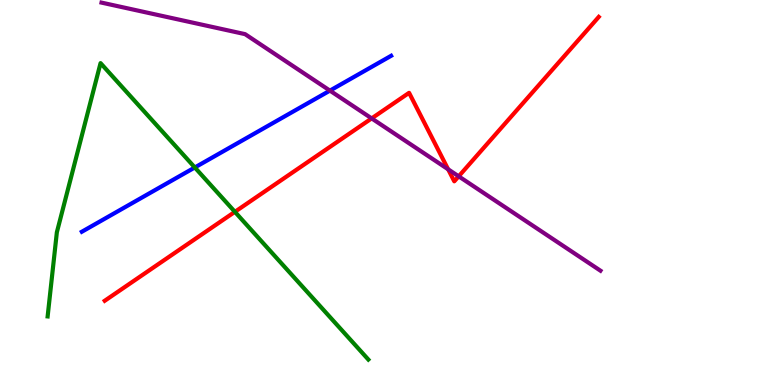[{'lines': ['blue', 'red'], 'intersections': []}, {'lines': ['green', 'red'], 'intersections': [{'x': 3.03, 'y': 4.5}]}, {'lines': ['purple', 'red'], 'intersections': [{'x': 4.8, 'y': 6.92}, {'x': 5.78, 'y': 5.6}, {'x': 5.92, 'y': 5.42}]}, {'lines': ['blue', 'green'], 'intersections': [{'x': 2.51, 'y': 5.65}]}, {'lines': ['blue', 'purple'], 'intersections': [{'x': 4.26, 'y': 7.65}]}, {'lines': ['green', 'purple'], 'intersections': []}]